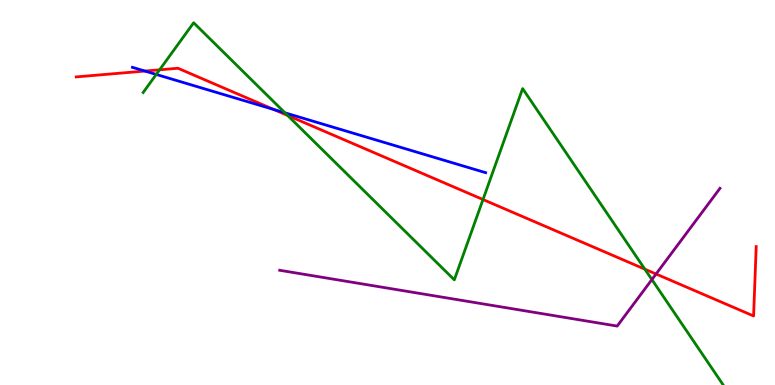[{'lines': ['blue', 'red'], 'intersections': [{'x': 1.87, 'y': 8.15}, {'x': 3.53, 'y': 7.16}]}, {'lines': ['green', 'red'], 'intersections': [{'x': 2.06, 'y': 8.19}, {'x': 3.71, 'y': 7.0}, {'x': 6.23, 'y': 4.82}, {'x': 8.32, 'y': 3.01}]}, {'lines': ['purple', 'red'], 'intersections': [{'x': 8.47, 'y': 2.88}]}, {'lines': ['blue', 'green'], 'intersections': [{'x': 2.02, 'y': 8.07}, {'x': 3.68, 'y': 7.07}]}, {'lines': ['blue', 'purple'], 'intersections': []}, {'lines': ['green', 'purple'], 'intersections': [{'x': 8.41, 'y': 2.74}]}]